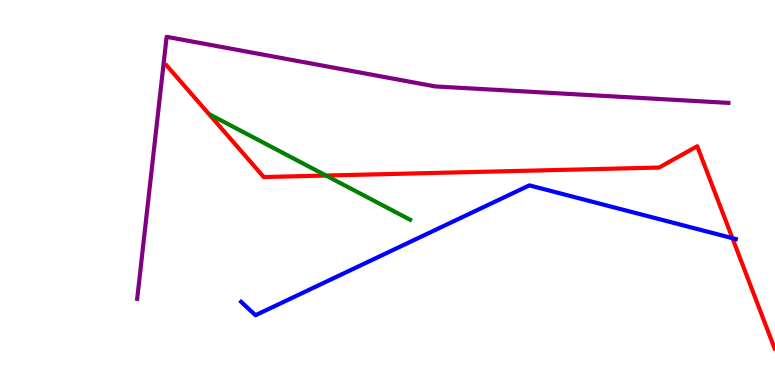[{'lines': ['blue', 'red'], 'intersections': [{'x': 9.45, 'y': 3.81}]}, {'lines': ['green', 'red'], 'intersections': [{'x': 4.21, 'y': 5.44}]}, {'lines': ['purple', 'red'], 'intersections': []}, {'lines': ['blue', 'green'], 'intersections': []}, {'lines': ['blue', 'purple'], 'intersections': []}, {'lines': ['green', 'purple'], 'intersections': []}]